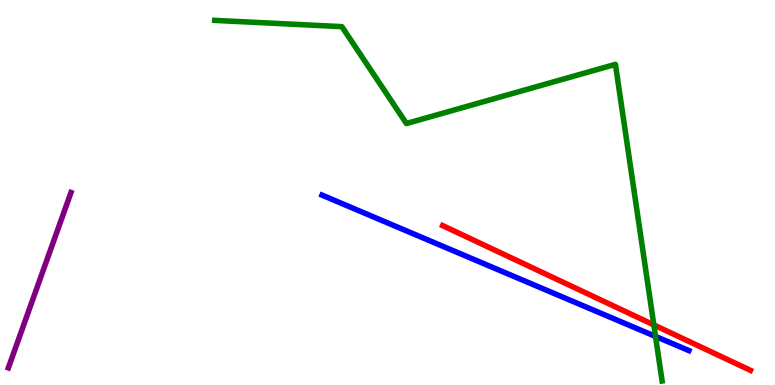[{'lines': ['blue', 'red'], 'intersections': []}, {'lines': ['green', 'red'], 'intersections': [{'x': 8.44, 'y': 1.56}]}, {'lines': ['purple', 'red'], 'intersections': []}, {'lines': ['blue', 'green'], 'intersections': [{'x': 8.46, 'y': 1.26}]}, {'lines': ['blue', 'purple'], 'intersections': []}, {'lines': ['green', 'purple'], 'intersections': []}]